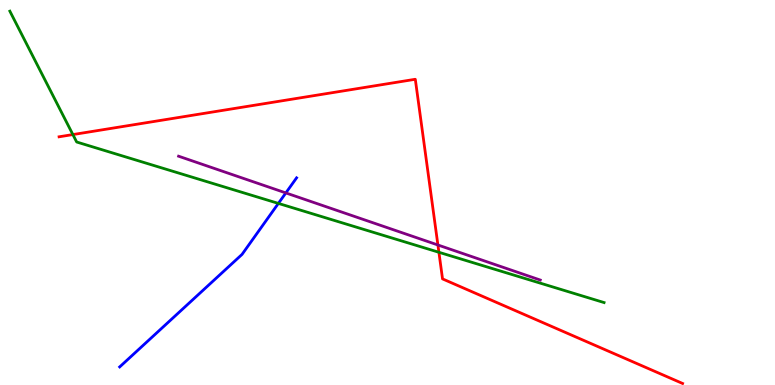[{'lines': ['blue', 'red'], 'intersections': []}, {'lines': ['green', 'red'], 'intersections': [{'x': 0.94, 'y': 6.5}, {'x': 5.66, 'y': 3.45}]}, {'lines': ['purple', 'red'], 'intersections': [{'x': 5.65, 'y': 3.64}]}, {'lines': ['blue', 'green'], 'intersections': [{'x': 3.59, 'y': 4.72}]}, {'lines': ['blue', 'purple'], 'intersections': [{'x': 3.69, 'y': 4.99}]}, {'lines': ['green', 'purple'], 'intersections': []}]